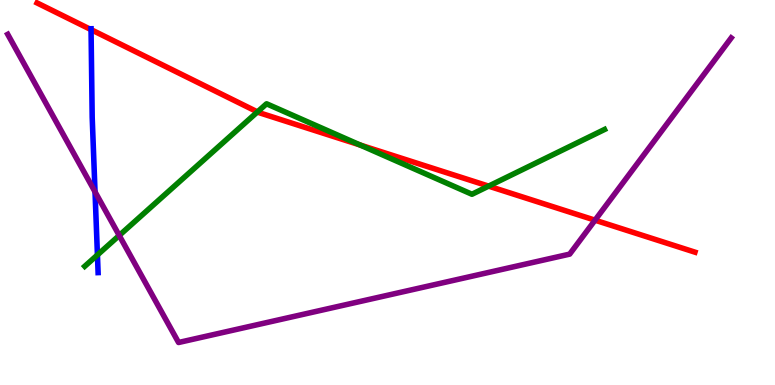[{'lines': ['blue', 'red'], 'intersections': [{'x': 1.17, 'y': 9.23}]}, {'lines': ['green', 'red'], 'intersections': [{'x': 3.32, 'y': 7.09}, {'x': 4.65, 'y': 6.23}, {'x': 6.3, 'y': 5.17}]}, {'lines': ['purple', 'red'], 'intersections': [{'x': 7.68, 'y': 4.28}]}, {'lines': ['blue', 'green'], 'intersections': [{'x': 1.26, 'y': 3.38}]}, {'lines': ['blue', 'purple'], 'intersections': [{'x': 1.23, 'y': 5.02}]}, {'lines': ['green', 'purple'], 'intersections': [{'x': 1.54, 'y': 3.88}]}]